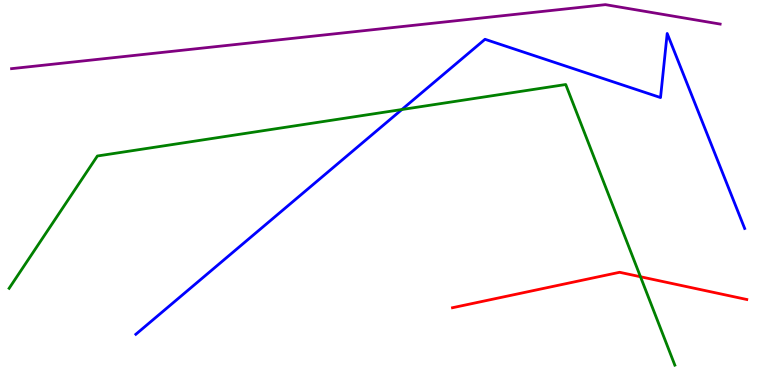[{'lines': ['blue', 'red'], 'intersections': []}, {'lines': ['green', 'red'], 'intersections': [{'x': 8.26, 'y': 2.81}]}, {'lines': ['purple', 'red'], 'intersections': []}, {'lines': ['blue', 'green'], 'intersections': [{'x': 5.19, 'y': 7.16}]}, {'lines': ['blue', 'purple'], 'intersections': []}, {'lines': ['green', 'purple'], 'intersections': []}]